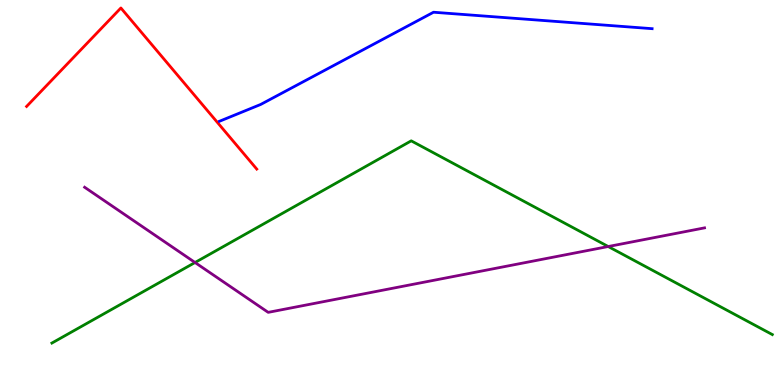[{'lines': ['blue', 'red'], 'intersections': []}, {'lines': ['green', 'red'], 'intersections': []}, {'lines': ['purple', 'red'], 'intersections': []}, {'lines': ['blue', 'green'], 'intersections': []}, {'lines': ['blue', 'purple'], 'intersections': []}, {'lines': ['green', 'purple'], 'intersections': [{'x': 2.52, 'y': 3.18}, {'x': 7.85, 'y': 3.6}]}]